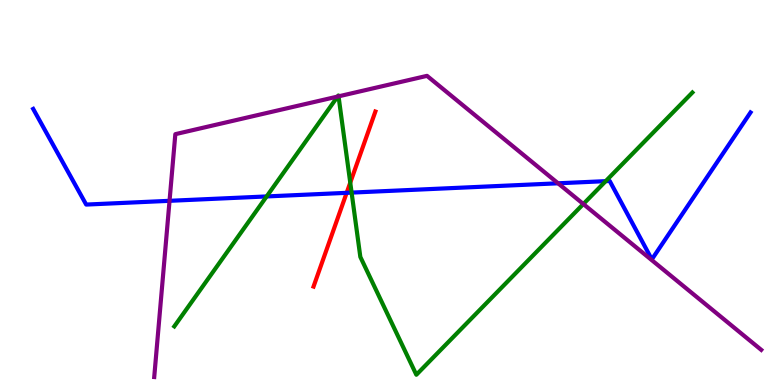[{'lines': ['blue', 'red'], 'intersections': [{'x': 4.47, 'y': 4.99}]}, {'lines': ['green', 'red'], 'intersections': [{'x': 4.52, 'y': 5.26}]}, {'lines': ['purple', 'red'], 'intersections': []}, {'lines': ['blue', 'green'], 'intersections': [{'x': 3.44, 'y': 4.9}, {'x': 4.54, 'y': 5.0}, {'x': 7.82, 'y': 5.29}]}, {'lines': ['blue', 'purple'], 'intersections': [{'x': 2.19, 'y': 4.78}, {'x': 7.2, 'y': 5.24}]}, {'lines': ['green', 'purple'], 'intersections': [{'x': 4.36, 'y': 7.49}, {'x': 4.37, 'y': 7.5}, {'x': 7.53, 'y': 4.7}]}]